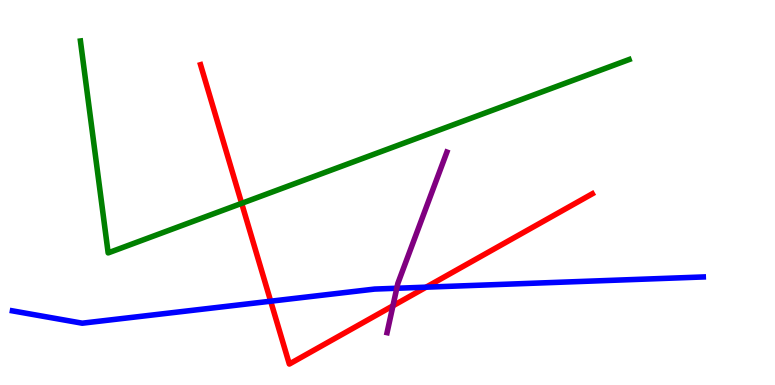[{'lines': ['blue', 'red'], 'intersections': [{'x': 3.49, 'y': 2.18}, {'x': 5.5, 'y': 2.54}]}, {'lines': ['green', 'red'], 'intersections': [{'x': 3.12, 'y': 4.72}]}, {'lines': ['purple', 'red'], 'intersections': [{'x': 5.07, 'y': 2.06}]}, {'lines': ['blue', 'green'], 'intersections': []}, {'lines': ['blue', 'purple'], 'intersections': [{'x': 5.12, 'y': 2.51}]}, {'lines': ['green', 'purple'], 'intersections': []}]